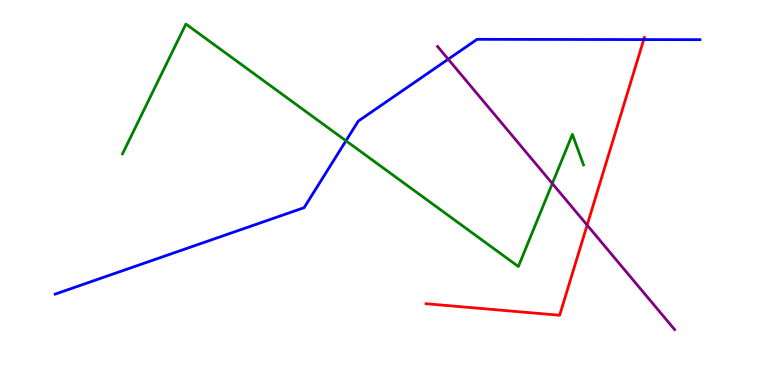[{'lines': ['blue', 'red'], 'intersections': [{'x': 8.31, 'y': 8.97}]}, {'lines': ['green', 'red'], 'intersections': []}, {'lines': ['purple', 'red'], 'intersections': [{'x': 7.58, 'y': 4.15}]}, {'lines': ['blue', 'green'], 'intersections': [{'x': 4.46, 'y': 6.34}]}, {'lines': ['blue', 'purple'], 'intersections': [{'x': 5.78, 'y': 8.46}]}, {'lines': ['green', 'purple'], 'intersections': [{'x': 7.13, 'y': 5.23}]}]